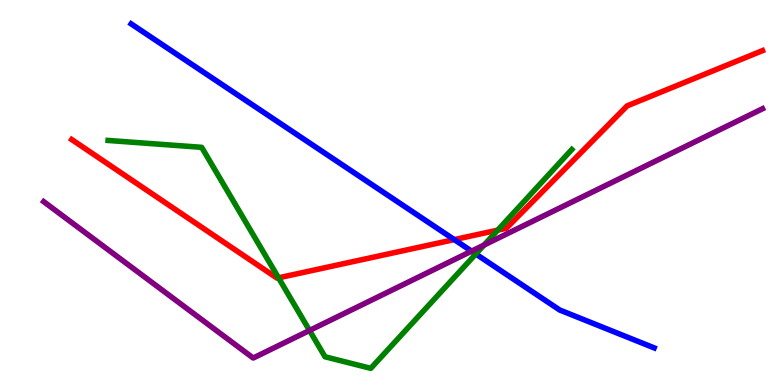[{'lines': ['blue', 'red'], 'intersections': [{'x': 5.86, 'y': 3.78}]}, {'lines': ['green', 'red'], 'intersections': [{'x': 3.59, 'y': 2.78}, {'x': 6.42, 'y': 4.02}]}, {'lines': ['purple', 'red'], 'intersections': []}, {'lines': ['blue', 'green'], 'intersections': [{'x': 6.14, 'y': 3.4}]}, {'lines': ['blue', 'purple'], 'intersections': [{'x': 6.08, 'y': 3.48}]}, {'lines': ['green', 'purple'], 'intersections': [{'x': 3.99, 'y': 1.42}, {'x': 6.25, 'y': 3.64}]}]